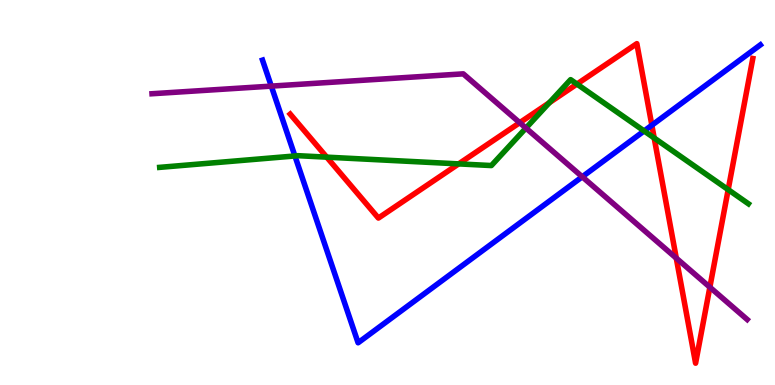[{'lines': ['blue', 'red'], 'intersections': [{'x': 8.41, 'y': 6.75}]}, {'lines': ['green', 'red'], 'intersections': [{'x': 4.22, 'y': 5.92}, {'x': 5.92, 'y': 5.74}, {'x': 7.09, 'y': 7.33}, {'x': 7.44, 'y': 7.82}, {'x': 8.44, 'y': 6.42}, {'x': 9.4, 'y': 5.07}]}, {'lines': ['purple', 'red'], 'intersections': [{'x': 6.71, 'y': 6.81}, {'x': 8.73, 'y': 3.29}, {'x': 9.16, 'y': 2.54}]}, {'lines': ['blue', 'green'], 'intersections': [{'x': 3.81, 'y': 5.95}, {'x': 8.31, 'y': 6.6}]}, {'lines': ['blue', 'purple'], 'intersections': [{'x': 3.5, 'y': 7.76}, {'x': 7.51, 'y': 5.41}]}, {'lines': ['green', 'purple'], 'intersections': [{'x': 6.79, 'y': 6.67}]}]